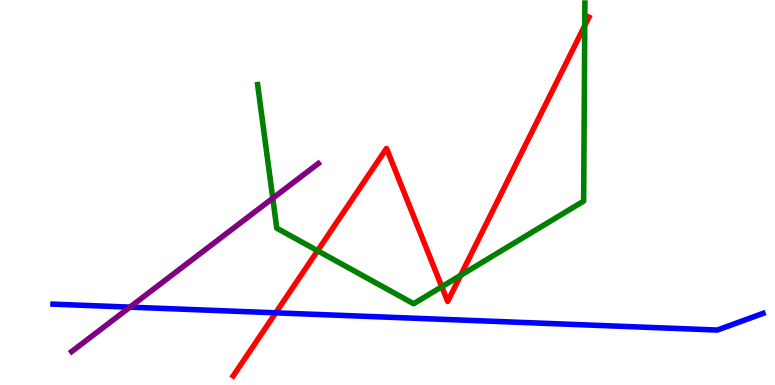[{'lines': ['blue', 'red'], 'intersections': [{'x': 3.56, 'y': 1.87}]}, {'lines': ['green', 'red'], 'intersections': [{'x': 4.1, 'y': 3.49}, {'x': 5.7, 'y': 2.55}, {'x': 5.94, 'y': 2.85}, {'x': 7.55, 'y': 9.33}]}, {'lines': ['purple', 'red'], 'intersections': []}, {'lines': ['blue', 'green'], 'intersections': []}, {'lines': ['blue', 'purple'], 'intersections': [{'x': 1.68, 'y': 2.02}]}, {'lines': ['green', 'purple'], 'intersections': [{'x': 3.52, 'y': 4.85}]}]